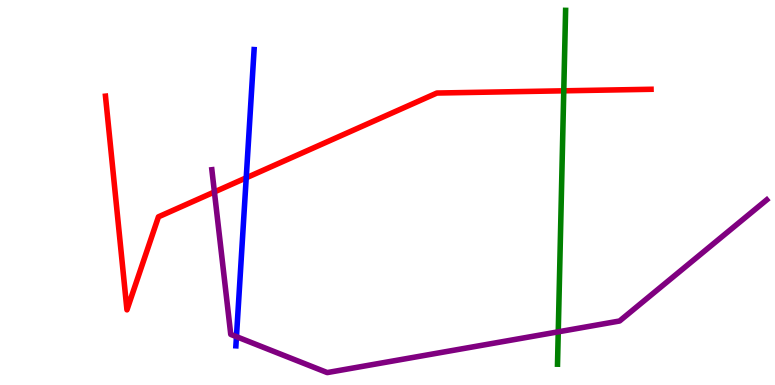[{'lines': ['blue', 'red'], 'intersections': [{'x': 3.18, 'y': 5.38}]}, {'lines': ['green', 'red'], 'intersections': [{'x': 7.27, 'y': 7.64}]}, {'lines': ['purple', 'red'], 'intersections': [{'x': 2.77, 'y': 5.01}]}, {'lines': ['blue', 'green'], 'intersections': []}, {'lines': ['blue', 'purple'], 'intersections': [{'x': 3.05, 'y': 1.26}]}, {'lines': ['green', 'purple'], 'intersections': [{'x': 7.2, 'y': 1.38}]}]